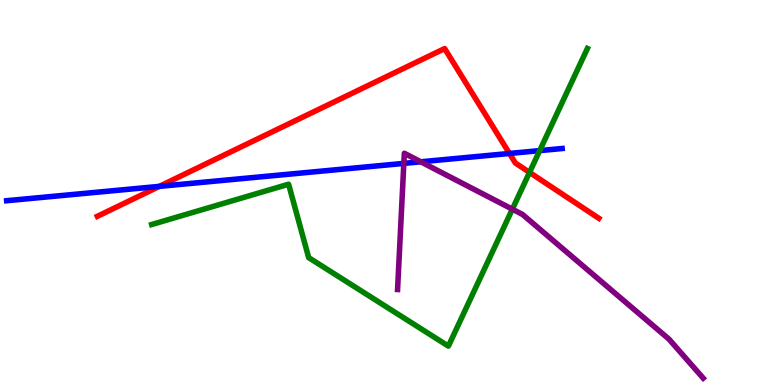[{'lines': ['blue', 'red'], 'intersections': [{'x': 2.06, 'y': 5.16}, {'x': 6.57, 'y': 6.01}]}, {'lines': ['green', 'red'], 'intersections': [{'x': 6.83, 'y': 5.52}]}, {'lines': ['purple', 'red'], 'intersections': []}, {'lines': ['blue', 'green'], 'intersections': [{'x': 6.96, 'y': 6.09}]}, {'lines': ['blue', 'purple'], 'intersections': [{'x': 5.21, 'y': 5.76}, {'x': 5.43, 'y': 5.8}]}, {'lines': ['green', 'purple'], 'intersections': [{'x': 6.61, 'y': 4.57}]}]